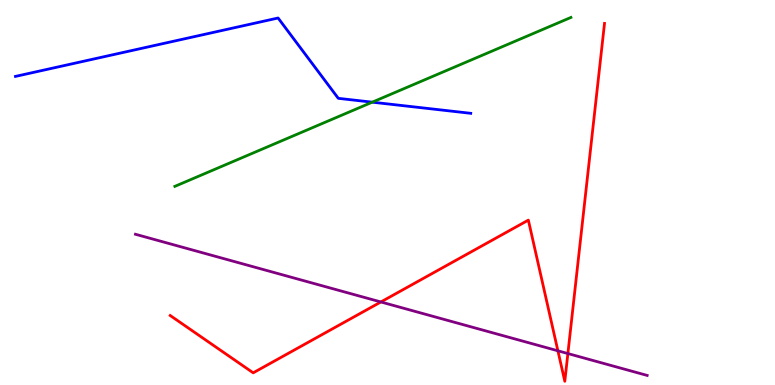[{'lines': ['blue', 'red'], 'intersections': []}, {'lines': ['green', 'red'], 'intersections': []}, {'lines': ['purple', 'red'], 'intersections': [{'x': 4.91, 'y': 2.16}, {'x': 7.2, 'y': 0.888}, {'x': 7.33, 'y': 0.817}]}, {'lines': ['blue', 'green'], 'intersections': [{'x': 4.8, 'y': 7.35}]}, {'lines': ['blue', 'purple'], 'intersections': []}, {'lines': ['green', 'purple'], 'intersections': []}]